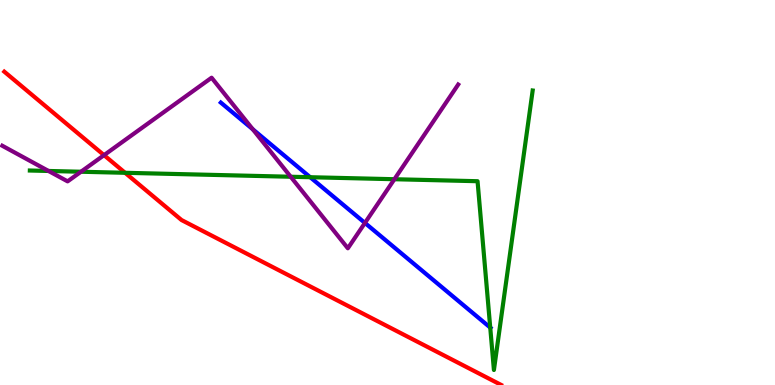[{'lines': ['blue', 'red'], 'intersections': []}, {'lines': ['green', 'red'], 'intersections': [{'x': 1.61, 'y': 5.51}]}, {'lines': ['purple', 'red'], 'intersections': [{'x': 1.34, 'y': 5.97}]}, {'lines': ['blue', 'green'], 'intersections': [{'x': 4.0, 'y': 5.4}, {'x': 6.33, 'y': 1.49}]}, {'lines': ['blue', 'purple'], 'intersections': [{'x': 3.26, 'y': 6.64}, {'x': 4.71, 'y': 4.21}]}, {'lines': ['green', 'purple'], 'intersections': [{'x': 0.626, 'y': 5.56}, {'x': 1.04, 'y': 5.54}, {'x': 3.75, 'y': 5.41}, {'x': 5.09, 'y': 5.34}]}]